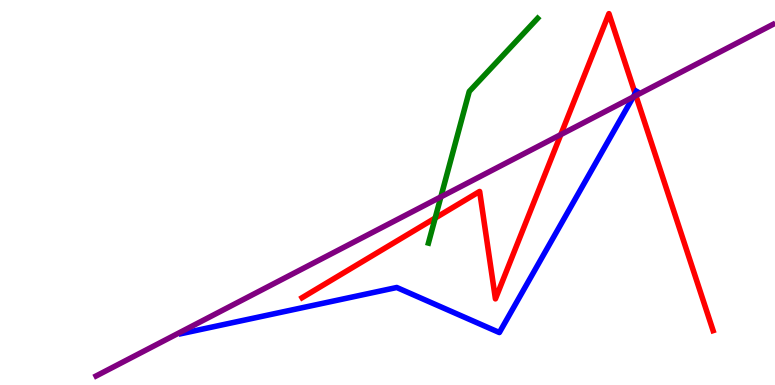[{'lines': ['blue', 'red'], 'intersections': [{'x': 8.2, 'y': 7.57}]}, {'lines': ['green', 'red'], 'intersections': [{'x': 5.62, 'y': 4.34}]}, {'lines': ['purple', 'red'], 'intersections': [{'x': 7.24, 'y': 6.5}, {'x': 8.2, 'y': 7.52}]}, {'lines': ['blue', 'green'], 'intersections': []}, {'lines': ['blue', 'purple'], 'intersections': [{'x': 8.17, 'y': 7.48}]}, {'lines': ['green', 'purple'], 'intersections': [{'x': 5.69, 'y': 4.89}]}]